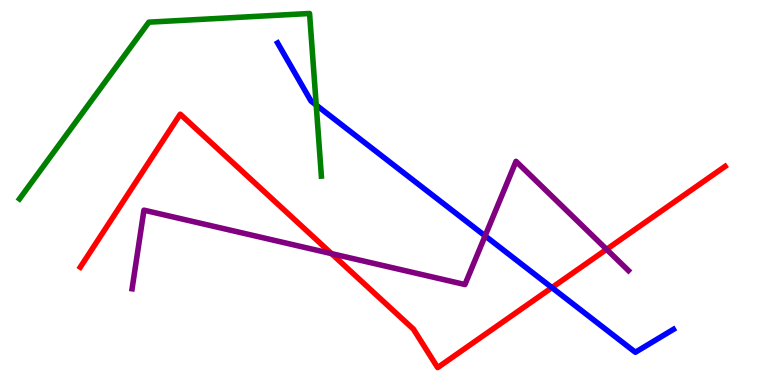[{'lines': ['blue', 'red'], 'intersections': [{'x': 7.12, 'y': 2.53}]}, {'lines': ['green', 'red'], 'intersections': []}, {'lines': ['purple', 'red'], 'intersections': [{'x': 4.28, 'y': 3.41}, {'x': 7.83, 'y': 3.52}]}, {'lines': ['blue', 'green'], 'intersections': [{'x': 4.08, 'y': 7.27}]}, {'lines': ['blue', 'purple'], 'intersections': [{'x': 6.26, 'y': 3.87}]}, {'lines': ['green', 'purple'], 'intersections': []}]